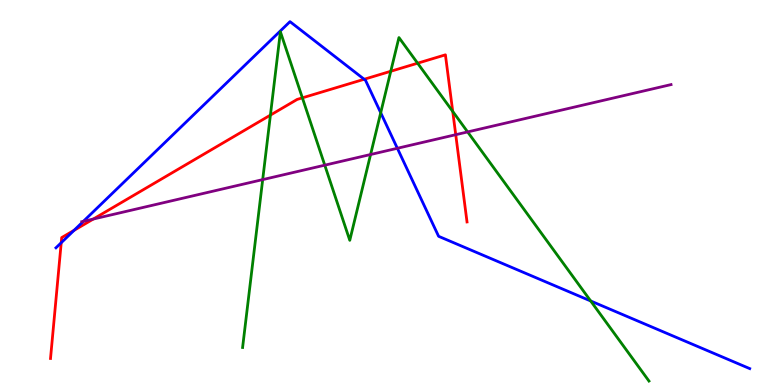[{'lines': ['blue', 'red'], 'intersections': [{'x': 0.79, 'y': 3.7}, {'x': 0.955, 'y': 4.02}, {'x': 4.7, 'y': 7.94}]}, {'lines': ['green', 'red'], 'intersections': [{'x': 3.49, 'y': 7.01}, {'x': 3.9, 'y': 7.46}, {'x': 5.04, 'y': 8.15}, {'x': 5.39, 'y': 8.36}, {'x': 5.84, 'y': 7.11}]}, {'lines': ['purple', 'red'], 'intersections': [{'x': 1.2, 'y': 4.31}, {'x': 5.88, 'y': 6.5}]}, {'lines': ['blue', 'green'], 'intersections': [{'x': 4.91, 'y': 7.07}, {'x': 7.62, 'y': 2.18}]}, {'lines': ['blue', 'purple'], 'intersections': [{'x': 1.08, 'y': 4.25}, {'x': 5.13, 'y': 6.15}]}, {'lines': ['green', 'purple'], 'intersections': [{'x': 3.39, 'y': 5.33}, {'x': 4.19, 'y': 5.71}, {'x': 4.78, 'y': 5.99}, {'x': 6.03, 'y': 6.57}]}]